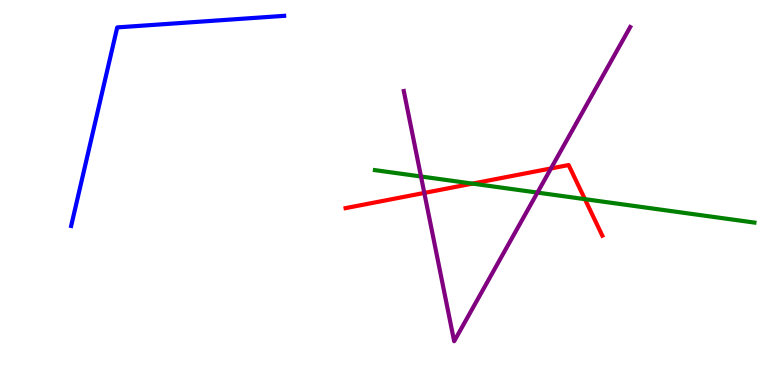[{'lines': ['blue', 'red'], 'intersections': []}, {'lines': ['green', 'red'], 'intersections': [{'x': 6.1, 'y': 5.23}, {'x': 7.55, 'y': 4.83}]}, {'lines': ['purple', 'red'], 'intersections': [{'x': 5.47, 'y': 4.99}, {'x': 7.11, 'y': 5.62}]}, {'lines': ['blue', 'green'], 'intersections': []}, {'lines': ['blue', 'purple'], 'intersections': []}, {'lines': ['green', 'purple'], 'intersections': [{'x': 5.43, 'y': 5.42}, {'x': 6.93, 'y': 5.0}]}]